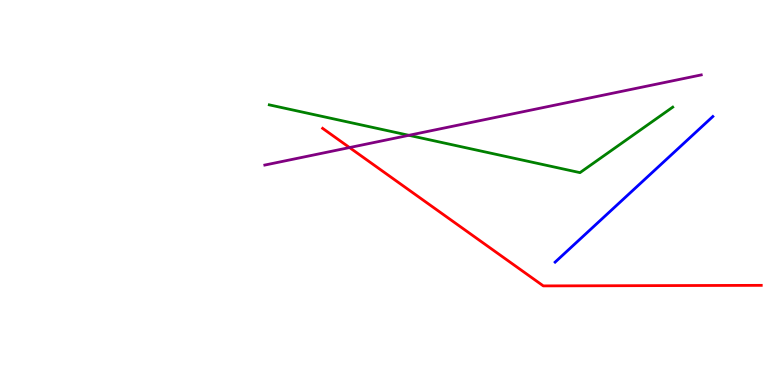[{'lines': ['blue', 'red'], 'intersections': []}, {'lines': ['green', 'red'], 'intersections': []}, {'lines': ['purple', 'red'], 'intersections': [{'x': 4.51, 'y': 6.17}]}, {'lines': ['blue', 'green'], 'intersections': []}, {'lines': ['blue', 'purple'], 'intersections': []}, {'lines': ['green', 'purple'], 'intersections': [{'x': 5.28, 'y': 6.49}]}]